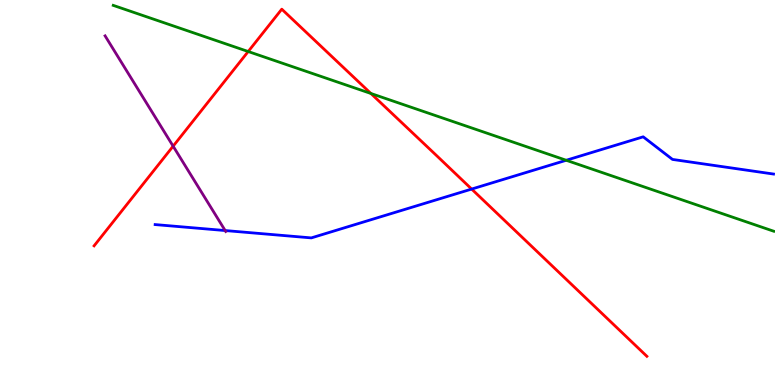[{'lines': ['blue', 'red'], 'intersections': [{'x': 6.09, 'y': 5.09}]}, {'lines': ['green', 'red'], 'intersections': [{'x': 3.2, 'y': 8.66}, {'x': 4.79, 'y': 7.57}]}, {'lines': ['purple', 'red'], 'intersections': [{'x': 2.23, 'y': 6.2}]}, {'lines': ['blue', 'green'], 'intersections': [{'x': 7.31, 'y': 5.84}]}, {'lines': ['blue', 'purple'], 'intersections': [{'x': 2.91, 'y': 4.01}]}, {'lines': ['green', 'purple'], 'intersections': []}]